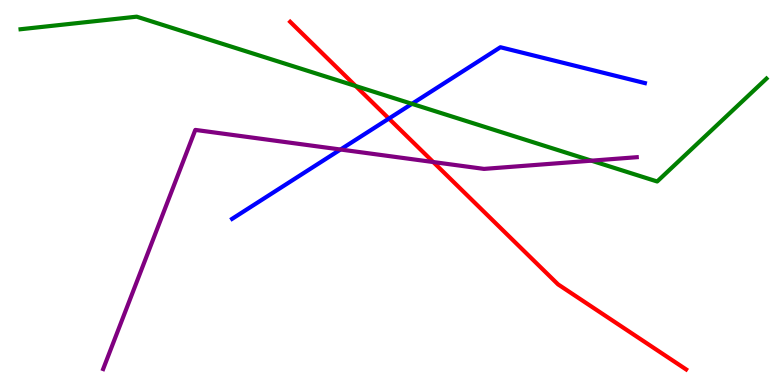[{'lines': ['blue', 'red'], 'intersections': [{'x': 5.02, 'y': 6.92}]}, {'lines': ['green', 'red'], 'intersections': [{'x': 4.59, 'y': 7.77}]}, {'lines': ['purple', 'red'], 'intersections': [{'x': 5.59, 'y': 5.79}]}, {'lines': ['blue', 'green'], 'intersections': [{'x': 5.32, 'y': 7.3}]}, {'lines': ['blue', 'purple'], 'intersections': [{'x': 4.39, 'y': 6.12}]}, {'lines': ['green', 'purple'], 'intersections': [{'x': 7.63, 'y': 5.83}]}]